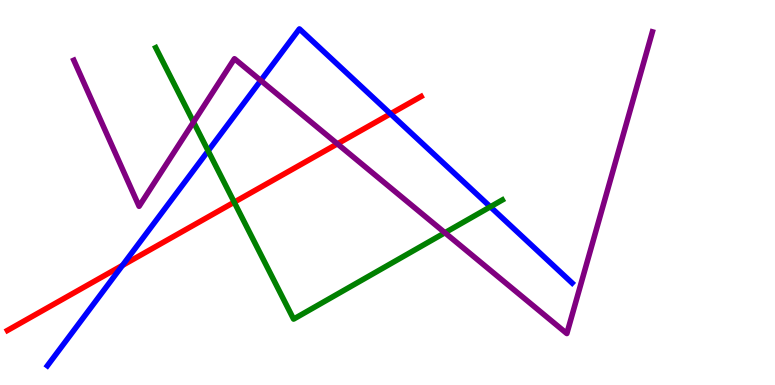[{'lines': ['blue', 'red'], 'intersections': [{'x': 1.58, 'y': 3.11}, {'x': 5.04, 'y': 7.04}]}, {'lines': ['green', 'red'], 'intersections': [{'x': 3.02, 'y': 4.75}]}, {'lines': ['purple', 'red'], 'intersections': [{'x': 4.35, 'y': 6.26}]}, {'lines': ['blue', 'green'], 'intersections': [{'x': 2.69, 'y': 6.08}, {'x': 6.33, 'y': 4.63}]}, {'lines': ['blue', 'purple'], 'intersections': [{'x': 3.36, 'y': 7.91}]}, {'lines': ['green', 'purple'], 'intersections': [{'x': 2.5, 'y': 6.83}, {'x': 5.74, 'y': 3.95}]}]